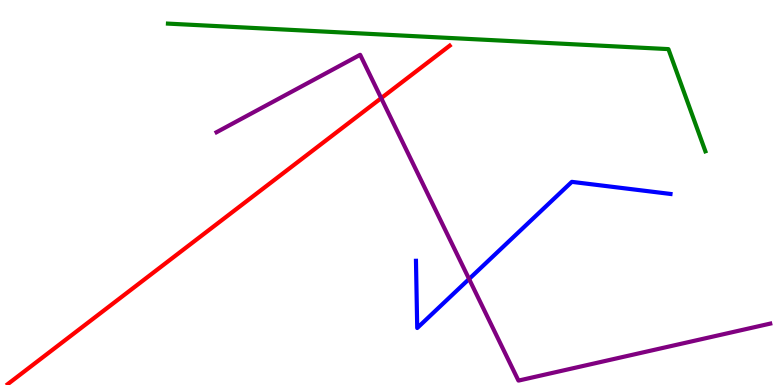[{'lines': ['blue', 'red'], 'intersections': []}, {'lines': ['green', 'red'], 'intersections': []}, {'lines': ['purple', 'red'], 'intersections': [{'x': 4.92, 'y': 7.45}]}, {'lines': ['blue', 'green'], 'intersections': []}, {'lines': ['blue', 'purple'], 'intersections': [{'x': 6.05, 'y': 2.75}]}, {'lines': ['green', 'purple'], 'intersections': []}]